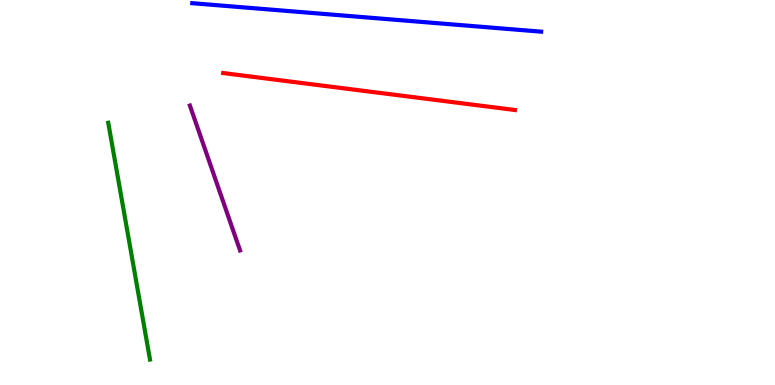[{'lines': ['blue', 'red'], 'intersections': []}, {'lines': ['green', 'red'], 'intersections': []}, {'lines': ['purple', 'red'], 'intersections': []}, {'lines': ['blue', 'green'], 'intersections': []}, {'lines': ['blue', 'purple'], 'intersections': []}, {'lines': ['green', 'purple'], 'intersections': []}]